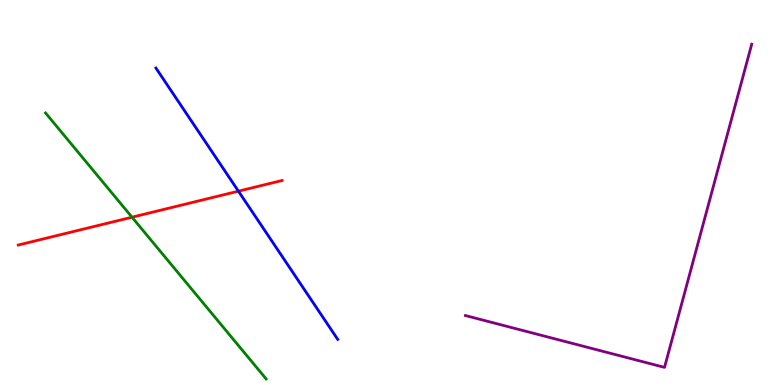[{'lines': ['blue', 'red'], 'intersections': [{'x': 3.08, 'y': 5.03}]}, {'lines': ['green', 'red'], 'intersections': [{'x': 1.7, 'y': 4.36}]}, {'lines': ['purple', 'red'], 'intersections': []}, {'lines': ['blue', 'green'], 'intersections': []}, {'lines': ['blue', 'purple'], 'intersections': []}, {'lines': ['green', 'purple'], 'intersections': []}]